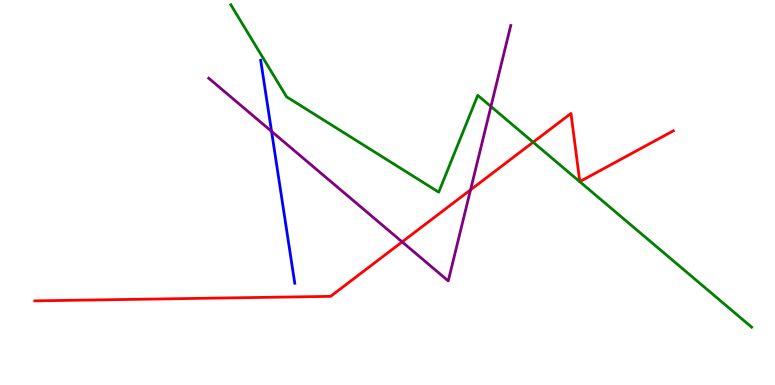[{'lines': ['blue', 'red'], 'intersections': []}, {'lines': ['green', 'red'], 'intersections': [{'x': 6.88, 'y': 6.31}]}, {'lines': ['purple', 'red'], 'intersections': [{'x': 5.19, 'y': 3.72}, {'x': 6.07, 'y': 5.07}]}, {'lines': ['blue', 'green'], 'intersections': []}, {'lines': ['blue', 'purple'], 'intersections': [{'x': 3.5, 'y': 6.59}]}, {'lines': ['green', 'purple'], 'intersections': [{'x': 6.33, 'y': 7.23}]}]